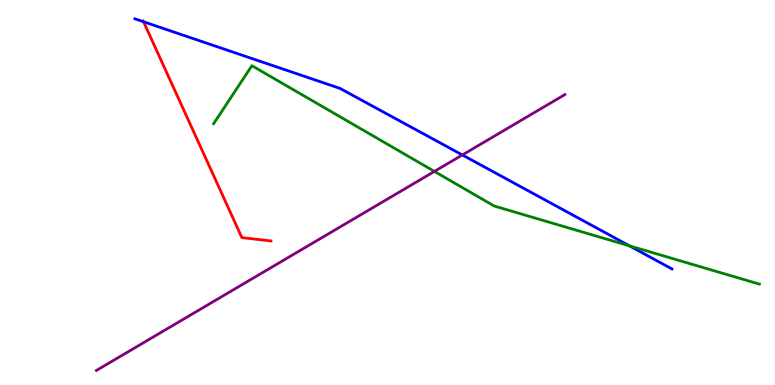[{'lines': ['blue', 'red'], 'intersections': [{'x': 1.85, 'y': 9.44}]}, {'lines': ['green', 'red'], 'intersections': []}, {'lines': ['purple', 'red'], 'intersections': []}, {'lines': ['blue', 'green'], 'intersections': [{'x': 8.12, 'y': 3.61}]}, {'lines': ['blue', 'purple'], 'intersections': [{'x': 5.97, 'y': 5.98}]}, {'lines': ['green', 'purple'], 'intersections': [{'x': 5.61, 'y': 5.55}]}]